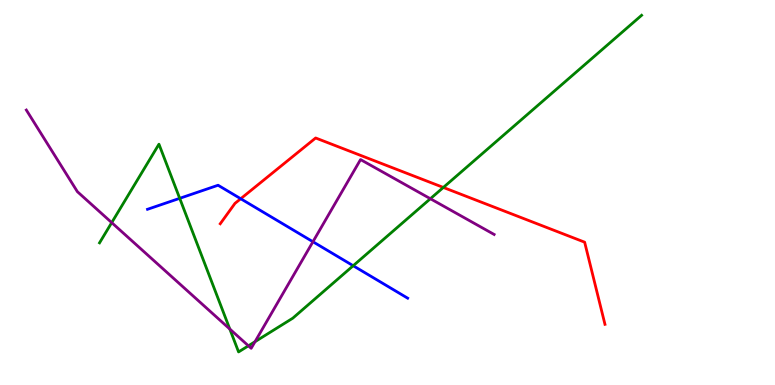[{'lines': ['blue', 'red'], 'intersections': [{'x': 3.11, 'y': 4.84}]}, {'lines': ['green', 'red'], 'intersections': [{'x': 5.72, 'y': 5.13}]}, {'lines': ['purple', 'red'], 'intersections': []}, {'lines': ['blue', 'green'], 'intersections': [{'x': 2.32, 'y': 4.85}, {'x': 4.56, 'y': 3.1}]}, {'lines': ['blue', 'purple'], 'intersections': [{'x': 4.04, 'y': 3.72}]}, {'lines': ['green', 'purple'], 'intersections': [{'x': 1.44, 'y': 4.22}, {'x': 2.97, 'y': 1.45}, {'x': 3.21, 'y': 1.02}, {'x': 3.29, 'y': 1.13}, {'x': 5.55, 'y': 4.84}]}]